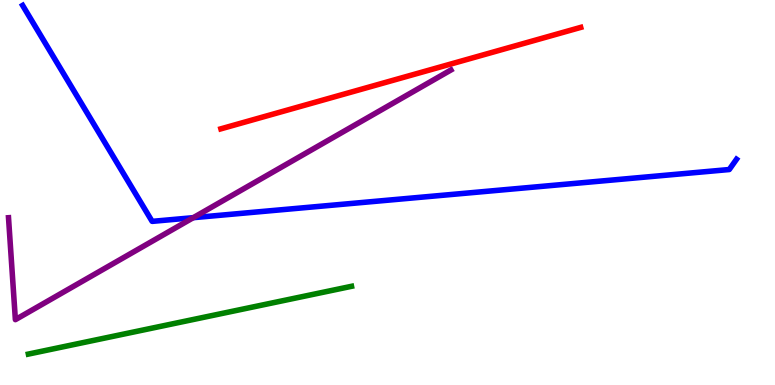[{'lines': ['blue', 'red'], 'intersections': []}, {'lines': ['green', 'red'], 'intersections': []}, {'lines': ['purple', 'red'], 'intersections': []}, {'lines': ['blue', 'green'], 'intersections': []}, {'lines': ['blue', 'purple'], 'intersections': [{'x': 2.49, 'y': 4.35}]}, {'lines': ['green', 'purple'], 'intersections': []}]